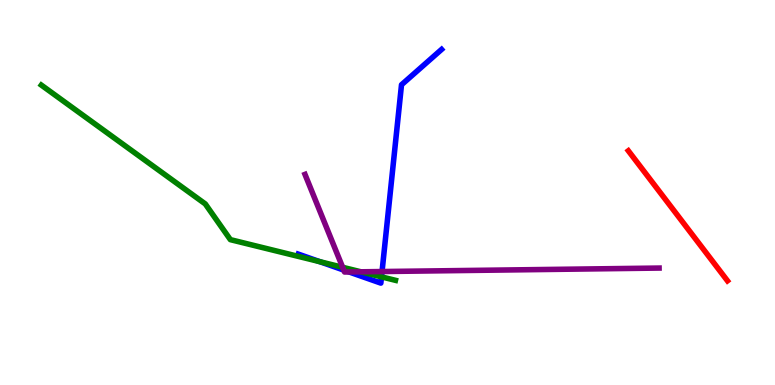[{'lines': ['blue', 'red'], 'intersections': []}, {'lines': ['green', 'red'], 'intersections': []}, {'lines': ['purple', 'red'], 'intersections': []}, {'lines': ['blue', 'green'], 'intersections': [{'x': 4.13, 'y': 3.2}, {'x': 4.92, 'y': 2.81}]}, {'lines': ['blue', 'purple'], 'intersections': [{'x': 4.44, 'y': 2.98}, {'x': 4.5, 'y': 2.94}, {'x': 4.93, 'y': 2.95}]}, {'lines': ['green', 'purple'], 'intersections': [{'x': 4.42, 'y': 3.06}, {'x': 4.66, 'y': 2.94}]}]